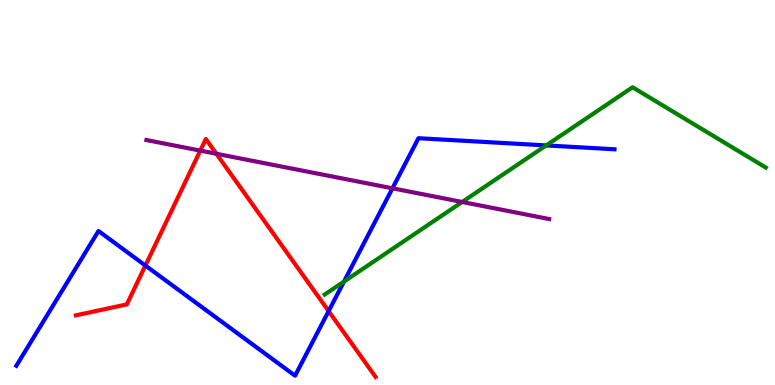[{'lines': ['blue', 'red'], 'intersections': [{'x': 1.88, 'y': 3.1}, {'x': 4.24, 'y': 1.92}]}, {'lines': ['green', 'red'], 'intersections': []}, {'lines': ['purple', 'red'], 'intersections': [{'x': 2.58, 'y': 6.09}, {'x': 2.79, 'y': 6.01}]}, {'lines': ['blue', 'green'], 'intersections': [{'x': 4.44, 'y': 2.69}, {'x': 7.05, 'y': 6.22}]}, {'lines': ['blue', 'purple'], 'intersections': [{'x': 5.06, 'y': 5.11}]}, {'lines': ['green', 'purple'], 'intersections': [{'x': 5.96, 'y': 4.75}]}]